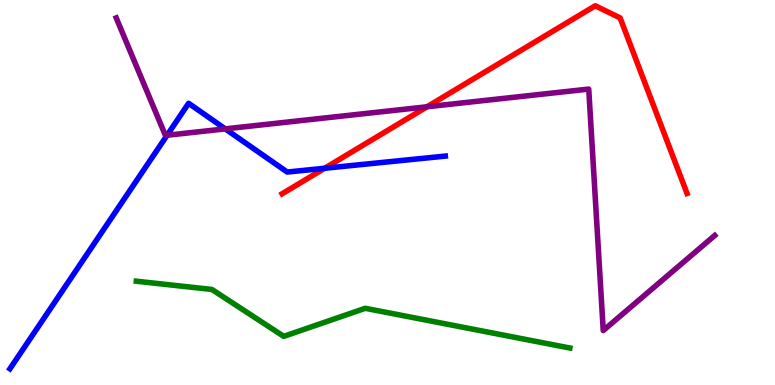[{'lines': ['blue', 'red'], 'intersections': [{'x': 4.19, 'y': 5.63}]}, {'lines': ['green', 'red'], 'intersections': []}, {'lines': ['purple', 'red'], 'intersections': [{'x': 5.51, 'y': 7.23}]}, {'lines': ['blue', 'green'], 'intersections': []}, {'lines': ['blue', 'purple'], 'intersections': [{'x': 2.16, 'y': 6.49}, {'x': 2.91, 'y': 6.65}]}, {'lines': ['green', 'purple'], 'intersections': []}]